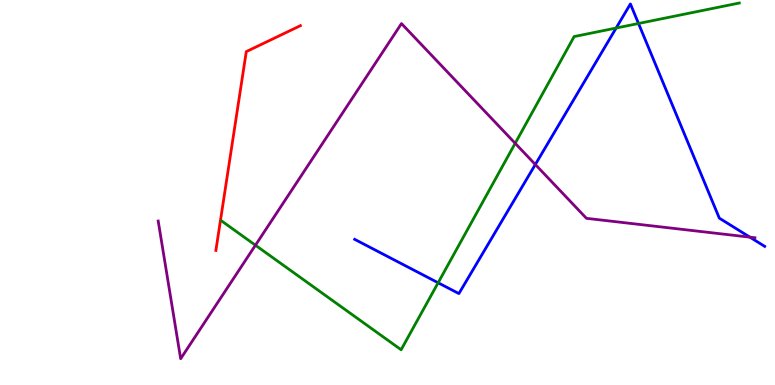[{'lines': ['blue', 'red'], 'intersections': []}, {'lines': ['green', 'red'], 'intersections': []}, {'lines': ['purple', 'red'], 'intersections': []}, {'lines': ['blue', 'green'], 'intersections': [{'x': 5.65, 'y': 2.66}, {'x': 7.95, 'y': 9.27}, {'x': 8.24, 'y': 9.39}]}, {'lines': ['blue', 'purple'], 'intersections': [{'x': 6.91, 'y': 5.73}, {'x': 9.68, 'y': 3.84}]}, {'lines': ['green', 'purple'], 'intersections': [{'x': 3.3, 'y': 3.63}, {'x': 6.65, 'y': 6.28}]}]